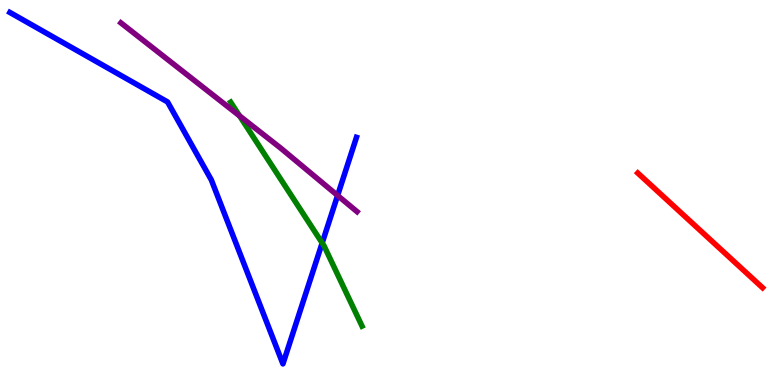[{'lines': ['blue', 'red'], 'intersections': []}, {'lines': ['green', 'red'], 'intersections': []}, {'lines': ['purple', 'red'], 'intersections': []}, {'lines': ['blue', 'green'], 'intersections': [{'x': 4.16, 'y': 3.69}]}, {'lines': ['blue', 'purple'], 'intersections': [{'x': 4.36, 'y': 4.92}]}, {'lines': ['green', 'purple'], 'intersections': [{'x': 3.09, 'y': 6.99}]}]